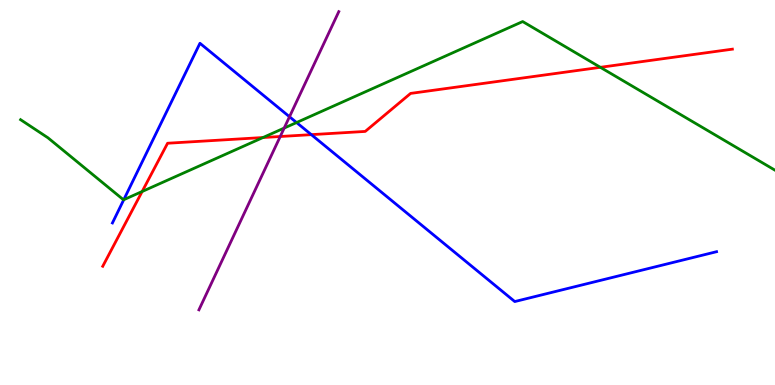[{'lines': ['blue', 'red'], 'intersections': [{'x': 4.02, 'y': 6.5}]}, {'lines': ['green', 'red'], 'intersections': [{'x': 1.83, 'y': 5.03}, {'x': 3.39, 'y': 6.43}, {'x': 7.75, 'y': 8.25}]}, {'lines': ['purple', 'red'], 'intersections': [{'x': 3.62, 'y': 6.45}]}, {'lines': ['blue', 'green'], 'intersections': [{'x': 1.6, 'y': 4.81}, {'x': 3.83, 'y': 6.82}]}, {'lines': ['blue', 'purple'], 'intersections': [{'x': 3.74, 'y': 6.97}]}, {'lines': ['green', 'purple'], 'intersections': [{'x': 3.67, 'y': 6.67}]}]